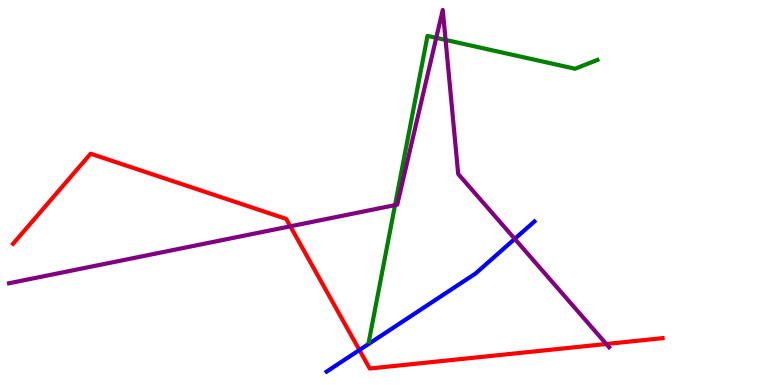[{'lines': ['blue', 'red'], 'intersections': [{'x': 4.64, 'y': 0.909}]}, {'lines': ['green', 'red'], 'intersections': []}, {'lines': ['purple', 'red'], 'intersections': [{'x': 3.75, 'y': 4.12}, {'x': 7.82, 'y': 1.07}]}, {'lines': ['blue', 'green'], 'intersections': []}, {'lines': ['blue', 'purple'], 'intersections': [{'x': 6.64, 'y': 3.8}]}, {'lines': ['green', 'purple'], 'intersections': [{'x': 5.1, 'y': 4.67}, {'x': 5.63, 'y': 9.02}, {'x': 5.75, 'y': 8.96}]}]